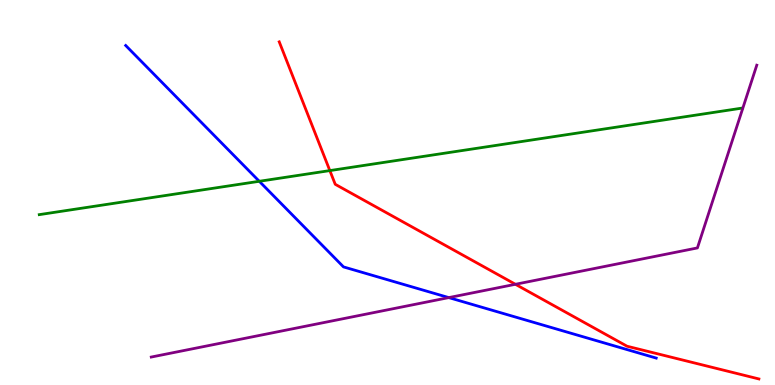[{'lines': ['blue', 'red'], 'intersections': []}, {'lines': ['green', 'red'], 'intersections': [{'x': 4.26, 'y': 5.57}]}, {'lines': ['purple', 'red'], 'intersections': [{'x': 6.65, 'y': 2.62}]}, {'lines': ['blue', 'green'], 'intersections': [{'x': 3.35, 'y': 5.29}]}, {'lines': ['blue', 'purple'], 'intersections': [{'x': 5.79, 'y': 2.27}]}, {'lines': ['green', 'purple'], 'intersections': []}]